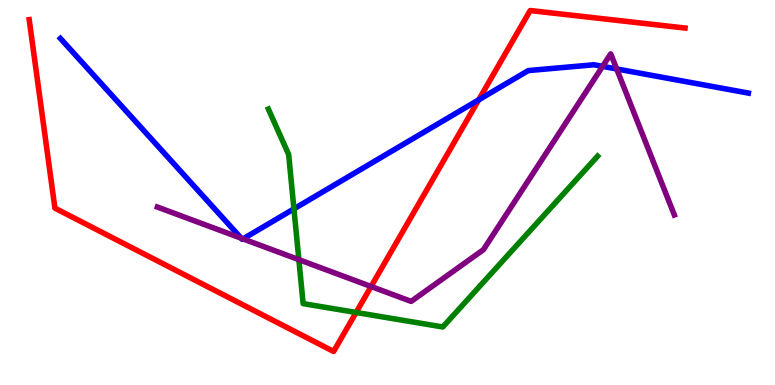[{'lines': ['blue', 'red'], 'intersections': [{'x': 6.18, 'y': 7.41}]}, {'lines': ['green', 'red'], 'intersections': [{'x': 4.59, 'y': 1.88}]}, {'lines': ['purple', 'red'], 'intersections': [{'x': 4.79, 'y': 2.56}]}, {'lines': ['blue', 'green'], 'intersections': [{'x': 3.79, 'y': 4.58}]}, {'lines': ['blue', 'purple'], 'intersections': [{'x': 3.11, 'y': 3.81}, {'x': 3.14, 'y': 3.79}, {'x': 7.78, 'y': 8.28}, {'x': 7.96, 'y': 8.21}]}, {'lines': ['green', 'purple'], 'intersections': [{'x': 3.86, 'y': 3.26}]}]